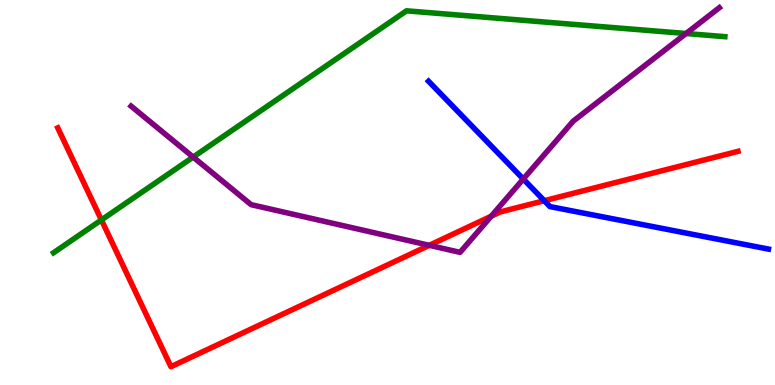[{'lines': ['blue', 'red'], 'intersections': [{'x': 7.02, 'y': 4.79}]}, {'lines': ['green', 'red'], 'intersections': [{'x': 1.31, 'y': 4.29}]}, {'lines': ['purple', 'red'], 'intersections': [{'x': 5.54, 'y': 3.63}, {'x': 6.34, 'y': 4.38}]}, {'lines': ['blue', 'green'], 'intersections': []}, {'lines': ['blue', 'purple'], 'intersections': [{'x': 6.75, 'y': 5.35}]}, {'lines': ['green', 'purple'], 'intersections': [{'x': 2.49, 'y': 5.92}, {'x': 8.85, 'y': 9.13}]}]